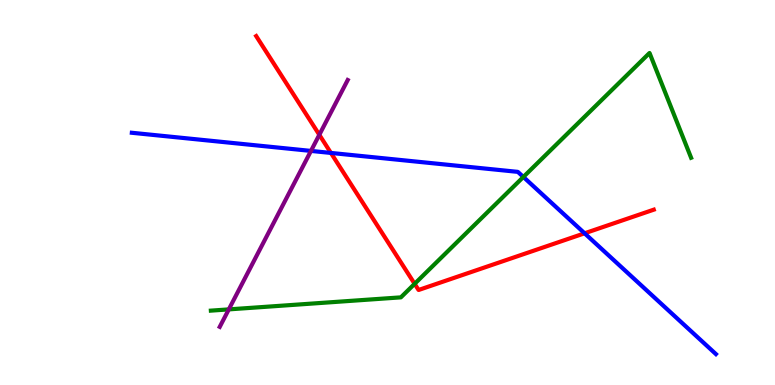[{'lines': ['blue', 'red'], 'intersections': [{'x': 4.27, 'y': 6.03}, {'x': 7.54, 'y': 3.94}]}, {'lines': ['green', 'red'], 'intersections': [{'x': 5.35, 'y': 2.63}]}, {'lines': ['purple', 'red'], 'intersections': [{'x': 4.12, 'y': 6.5}]}, {'lines': ['blue', 'green'], 'intersections': [{'x': 6.75, 'y': 5.4}]}, {'lines': ['blue', 'purple'], 'intersections': [{'x': 4.01, 'y': 6.08}]}, {'lines': ['green', 'purple'], 'intersections': [{'x': 2.95, 'y': 1.96}]}]